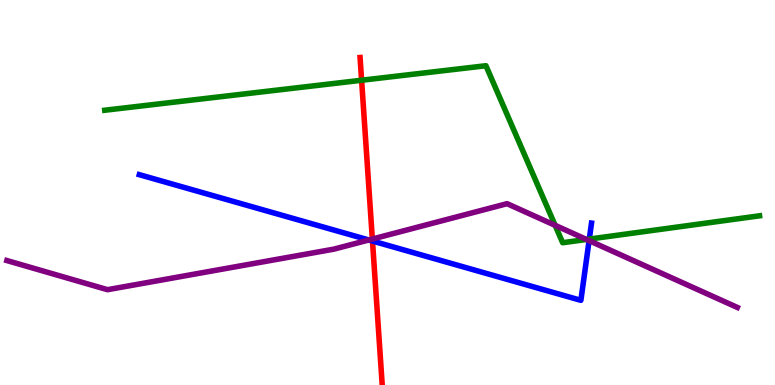[{'lines': ['blue', 'red'], 'intersections': [{'x': 4.81, 'y': 3.74}]}, {'lines': ['green', 'red'], 'intersections': [{'x': 4.67, 'y': 7.92}]}, {'lines': ['purple', 'red'], 'intersections': [{'x': 4.8, 'y': 3.79}]}, {'lines': ['blue', 'green'], 'intersections': [{'x': 7.6, 'y': 3.79}]}, {'lines': ['blue', 'purple'], 'intersections': [{'x': 4.76, 'y': 3.77}, {'x': 7.6, 'y': 3.75}]}, {'lines': ['green', 'purple'], 'intersections': [{'x': 7.16, 'y': 4.15}, {'x': 7.57, 'y': 3.78}]}]